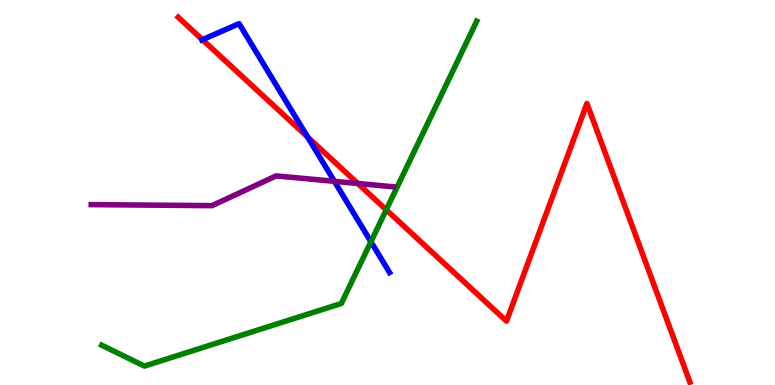[{'lines': ['blue', 'red'], 'intersections': [{'x': 2.61, 'y': 8.97}, {'x': 3.97, 'y': 6.44}]}, {'lines': ['green', 'red'], 'intersections': [{'x': 4.98, 'y': 4.55}]}, {'lines': ['purple', 'red'], 'intersections': [{'x': 4.62, 'y': 5.23}]}, {'lines': ['blue', 'green'], 'intersections': [{'x': 4.79, 'y': 3.72}]}, {'lines': ['blue', 'purple'], 'intersections': [{'x': 4.31, 'y': 5.29}]}, {'lines': ['green', 'purple'], 'intersections': []}]